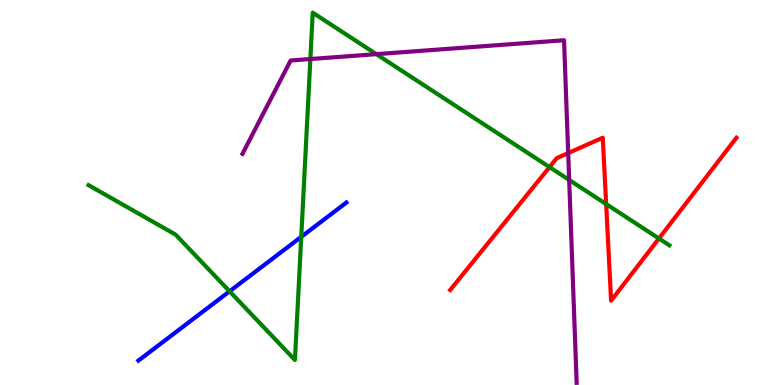[{'lines': ['blue', 'red'], 'intersections': []}, {'lines': ['green', 'red'], 'intersections': [{'x': 7.09, 'y': 5.66}, {'x': 7.82, 'y': 4.7}, {'x': 8.5, 'y': 3.81}]}, {'lines': ['purple', 'red'], 'intersections': [{'x': 7.33, 'y': 6.02}]}, {'lines': ['blue', 'green'], 'intersections': [{'x': 2.96, 'y': 2.43}, {'x': 3.89, 'y': 3.85}]}, {'lines': ['blue', 'purple'], 'intersections': []}, {'lines': ['green', 'purple'], 'intersections': [{'x': 4.0, 'y': 8.47}, {'x': 4.86, 'y': 8.59}, {'x': 7.34, 'y': 5.33}]}]